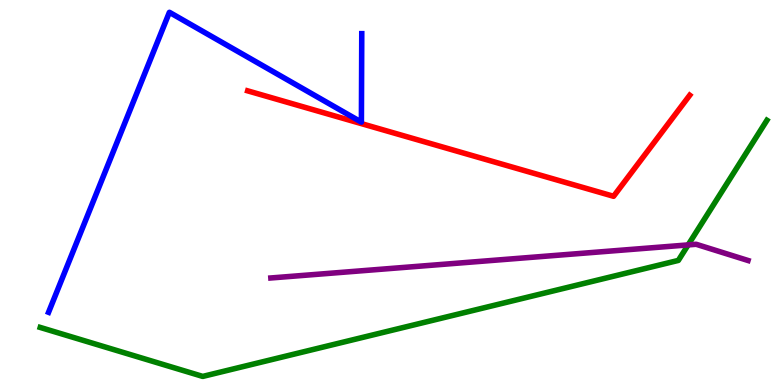[{'lines': ['blue', 'red'], 'intersections': []}, {'lines': ['green', 'red'], 'intersections': []}, {'lines': ['purple', 'red'], 'intersections': []}, {'lines': ['blue', 'green'], 'intersections': []}, {'lines': ['blue', 'purple'], 'intersections': []}, {'lines': ['green', 'purple'], 'intersections': [{'x': 8.88, 'y': 3.64}]}]